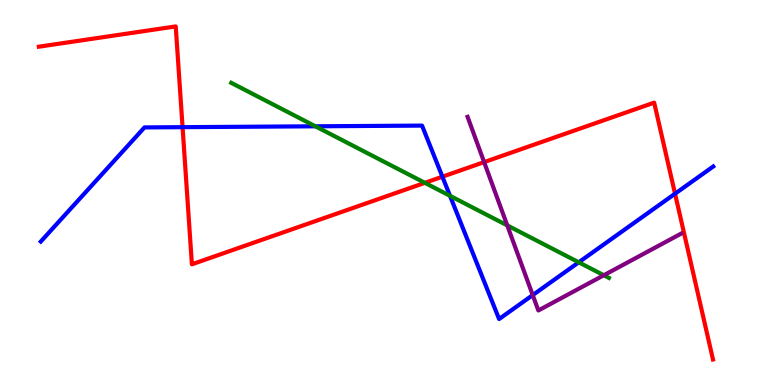[{'lines': ['blue', 'red'], 'intersections': [{'x': 2.36, 'y': 6.7}, {'x': 5.71, 'y': 5.41}, {'x': 8.71, 'y': 4.97}]}, {'lines': ['green', 'red'], 'intersections': [{'x': 5.48, 'y': 5.25}]}, {'lines': ['purple', 'red'], 'intersections': [{'x': 6.25, 'y': 5.79}]}, {'lines': ['blue', 'green'], 'intersections': [{'x': 4.07, 'y': 6.72}, {'x': 5.81, 'y': 4.91}, {'x': 7.47, 'y': 3.19}]}, {'lines': ['blue', 'purple'], 'intersections': [{'x': 6.87, 'y': 2.34}]}, {'lines': ['green', 'purple'], 'intersections': [{'x': 6.55, 'y': 4.15}, {'x': 7.79, 'y': 2.85}]}]